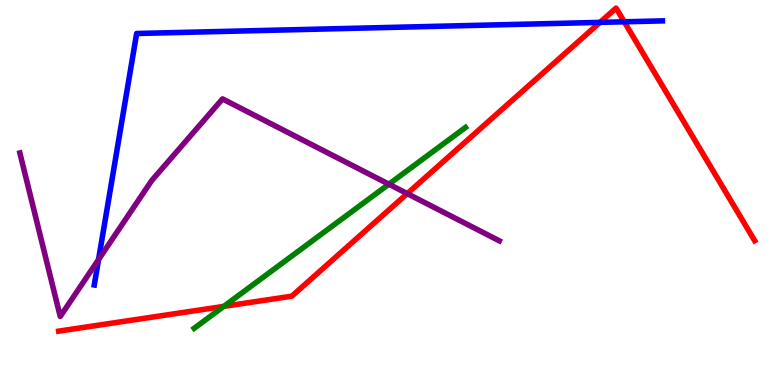[{'lines': ['blue', 'red'], 'intersections': [{'x': 7.74, 'y': 9.42}, {'x': 8.05, 'y': 9.43}]}, {'lines': ['green', 'red'], 'intersections': [{'x': 2.89, 'y': 2.04}]}, {'lines': ['purple', 'red'], 'intersections': [{'x': 5.25, 'y': 4.97}]}, {'lines': ['blue', 'green'], 'intersections': []}, {'lines': ['blue', 'purple'], 'intersections': [{'x': 1.27, 'y': 3.26}]}, {'lines': ['green', 'purple'], 'intersections': [{'x': 5.02, 'y': 5.22}]}]